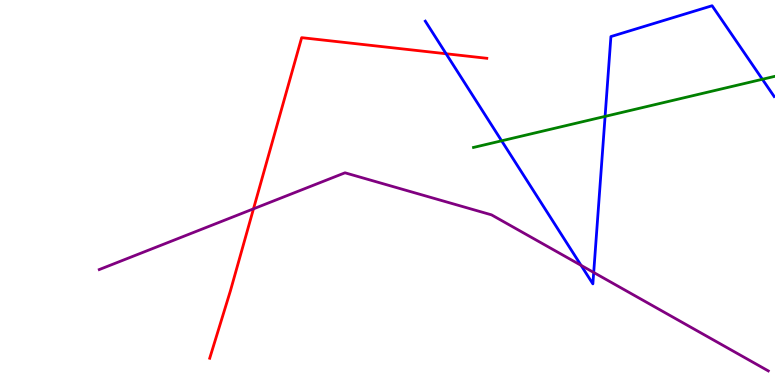[{'lines': ['blue', 'red'], 'intersections': [{'x': 5.76, 'y': 8.6}]}, {'lines': ['green', 'red'], 'intersections': []}, {'lines': ['purple', 'red'], 'intersections': [{'x': 3.27, 'y': 4.58}]}, {'lines': ['blue', 'green'], 'intersections': [{'x': 6.47, 'y': 6.34}, {'x': 7.81, 'y': 6.98}, {'x': 9.84, 'y': 7.94}]}, {'lines': ['blue', 'purple'], 'intersections': [{'x': 7.5, 'y': 3.11}, {'x': 7.66, 'y': 2.92}]}, {'lines': ['green', 'purple'], 'intersections': []}]